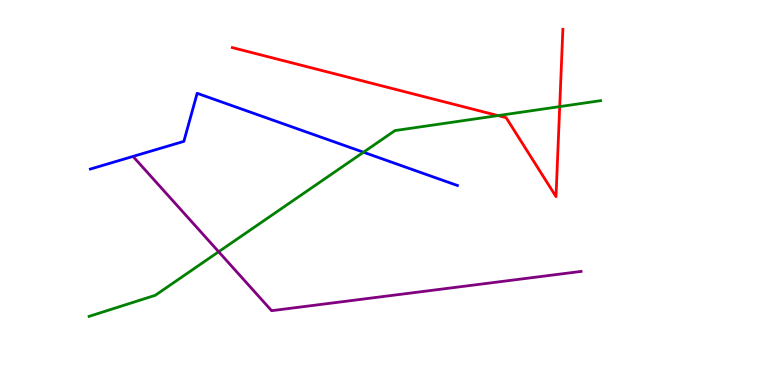[{'lines': ['blue', 'red'], 'intersections': []}, {'lines': ['green', 'red'], 'intersections': [{'x': 6.43, 'y': 7.0}, {'x': 7.22, 'y': 7.23}]}, {'lines': ['purple', 'red'], 'intersections': []}, {'lines': ['blue', 'green'], 'intersections': [{'x': 4.69, 'y': 6.05}]}, {'lines': ['blue', 'purple'], 'intersections': []}, {'lines': ['green', 'purple'], 'intersections': [{'x': 2.82, 'y': 3.46}]}]